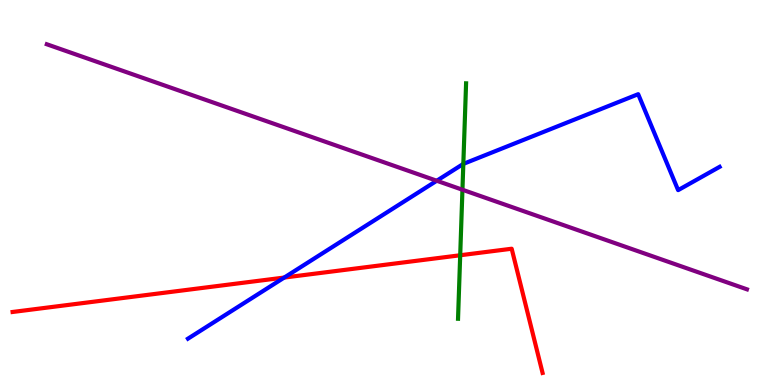[{'lines': ['blue', 'red'], 'intersections': [{'x': 3.67, 'y': 2.79}]}, {'lines': ['green', 'red'], 'intersections': [{'x': 5.94, 'y': 3.37}]}, {'lines': ['purple', 'red'], 'intersections': []}, {'lines': ['blue', 'green'], 'intersections': [{'x': 5.98, 'y': 5.74}]}, {'lines': ['blue', 'purple'], 'intersections': [{'x': 5.64, 'y': 5.31}]}, {'lines': ['green', 'purple'], 'intersections': [{'x': 5.97, 'y': 5.07}]}]